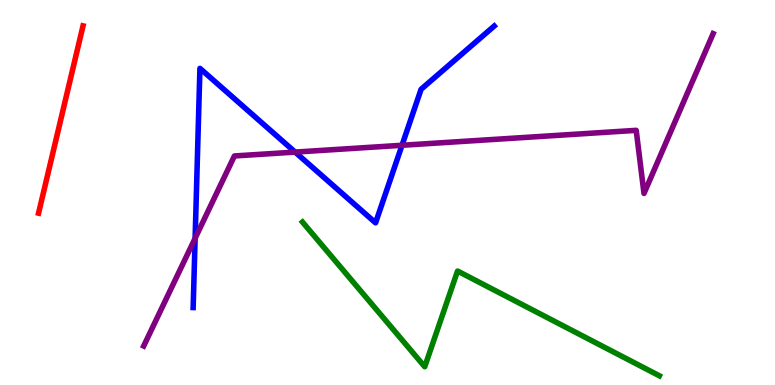[{'lines': ['blue', 'red'], 'intersections': []}, {'lines': ['green', 'red'], 'intersections': []}, {'lines': ['purple', 'red'], 'intersections': []}, {'lines': ['blue', 'green'], 'intersections': []}, {'lines': ['blue', 'purple'], 'intersections': [{'x': 2.52, 'y': 3.81}, {'x': 3.81, 'y': 6.05}, {'x': 5.19, 'y': 6.23}]}, {'lines': ['green', 'purple'], 'intersections': []}]